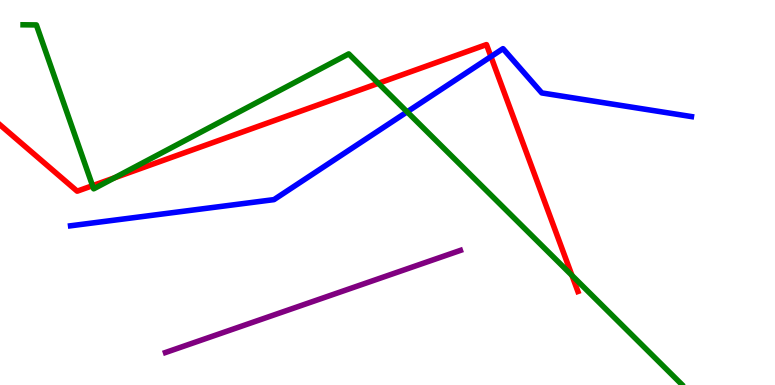[{'lines': ['blue', 'red'], 'intersections': [{'x': 6.33, 'y': 8.53}]}, {'lines': ['green', 'red'], 'intersections': [{'x': 1.19, 'y': 5.18}, {'x': 1.48, 'y': 5.38}, {'x': 4.88, 'y': 7.84}, {'x': 7.38, 'y': 2.85}]}, {'lines': ['purple', 'red'], 'intersections': []}, {'lines': ['blue', 'green'], 'intersections': [{'x': 5.25, 'y': 7.09}]}, {'lines': ['blue', 'purple'], 'intersections': []}, {'lines': ['green', 'purple'], 'intersections': []}]